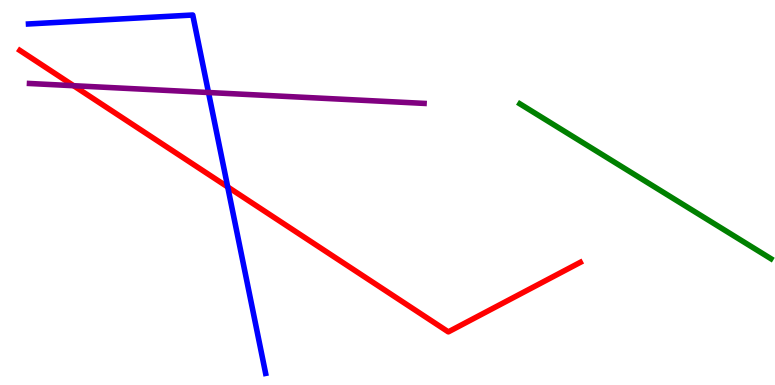[{'lines': ['blue', 'red'], 'intersections': [{'x': 2.94, 'y': 5.14}]}, {'lines': ['green', 'red'], 'intersections': []}, {'lines': ['purple', 'red'], 'intersections': [{'x': 0.949, 'y': 7.77}]}, {'lines': ['blue', 'green'], 'intersections': []}, {'lines': ['blue', 'purple'], 'intersections': [{'x': 2.69, 'y': 7.6}]}, {'lines': ['green', 'purple'], 'intersections': []}]